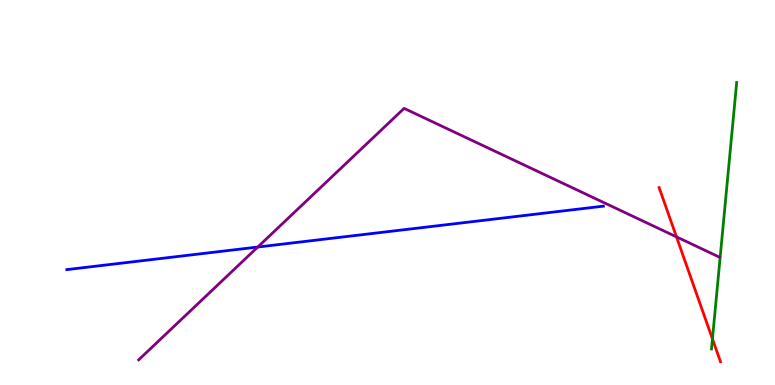[{'lines': ['blue', 'red'], 'intersections': []}, {'lines': ['green', 'red'], 'intersections': [{'x': 9.19, 'y': 1.2}]}, {'lines': ['purple', 'red'], 'intersections': [{'x': 8.73, 'y': 3.85}]}, {'lines': ['blue', 'green'], 'intersections': []}, {'lines': ['blue', 'purple'], 'intersections': [{'x': 3.33, 'y': 3.58}]}, {'lines': ['green', 'purple'], 'intersections': []}]